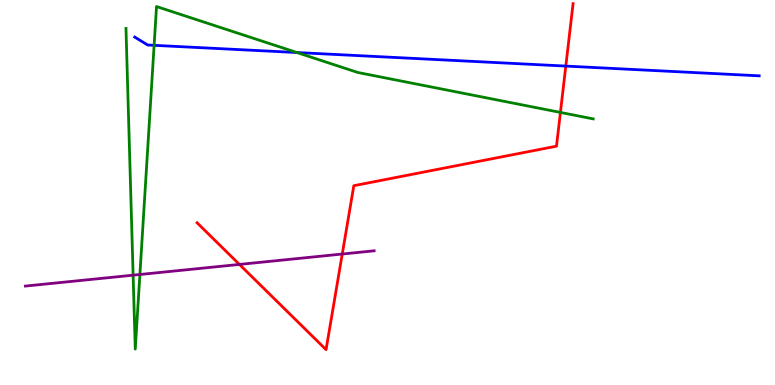[{'lines': ['blue', 'red'], 'intersections': [{'x': 7.3, 'y': 8.28}]}, {'lines': ['green', 'red'], 'intersections': [{'x': 7.23, 'y': 7.08}]}, {'lines': ['purple', 'red'], 'intersections': [{'x': 3.09, 'y': 3.13}, {'x': 4.42, 'y': 3.4}]}, {'lines': ['blue', 'green'], 'intersections': [{'x': 1.99, 'y': 8.82}, {'x': 3.83, 'y': 8.64}]}, {'lines': ['blue', 'purple'], 'intersections': []}, {'lines': ['green', 'purple'], 'intersections': [{'x': 1.72, 'y': 2.85}, {'x': 1.81, 'y': 2.87}]}]